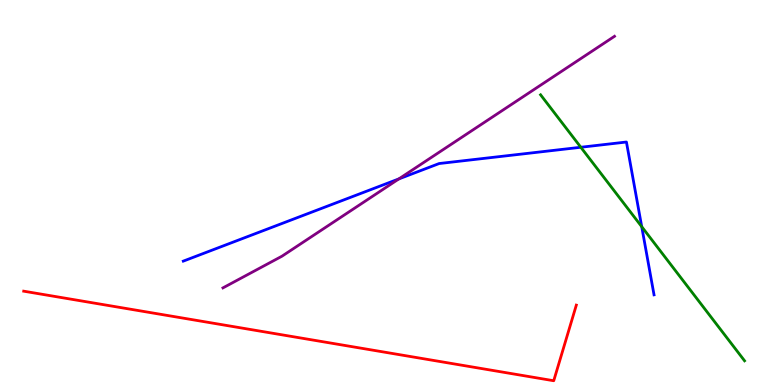[{'lines': ['blue', 'red'], 'intersections': []}, {'lines': ['green', 'red'], 'intersections': []}, {'lines': ['purple', 'red'], 'intersections': []}, {'lines': ['blue', 'green'], 'intersections': [{'x': 7.49, 'y': 6.18}, {'x': 8.28, 'y': 4.11}]}, {'lines': ['blue', 'purple'], 'intersections': [{'x': 5.15, 'y': 5.35}]}, {'lines': ['green', 'purple'], 'intersections': []}]